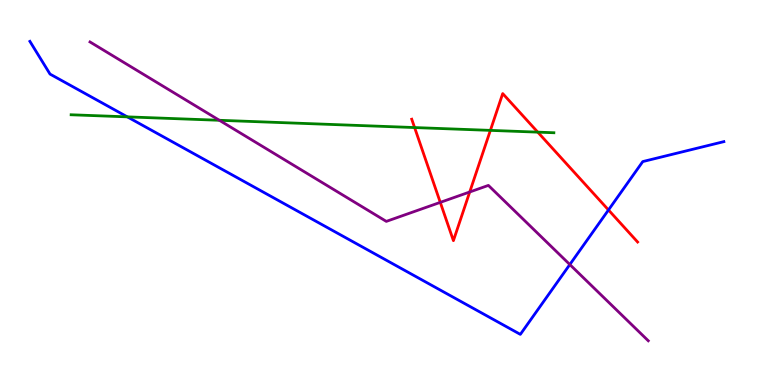[{'lines': ['blue', 'red'], 'intersections': [{'x': 7.85, 'y': 4.55}]}, {'lines': ['green', 'red'], 'intersections': [{'x': 5.35, 'y': 6.69}, {'x': 6.33, 'y': 6.61}, {'x': 6.94, 'y': 6.57}]}, {'lines': ['purple', 'red'], 'intersections': [{'x': 5.68, 'y': 4.74}, {'x': 6.06, 'y': 5.01}]}, {'lines': ['blue', 'green'], 'intersections': [{'x': 1.64, 'y': 6.96}]}, {'lines': ['blue', 'purple'], 'intersections': [{'x': 7.35, 'y': 3.13}]}, {'lines': ['green', 'purple'], 'intersections': [{'x': 2.83, 'y': 6.88}]}]